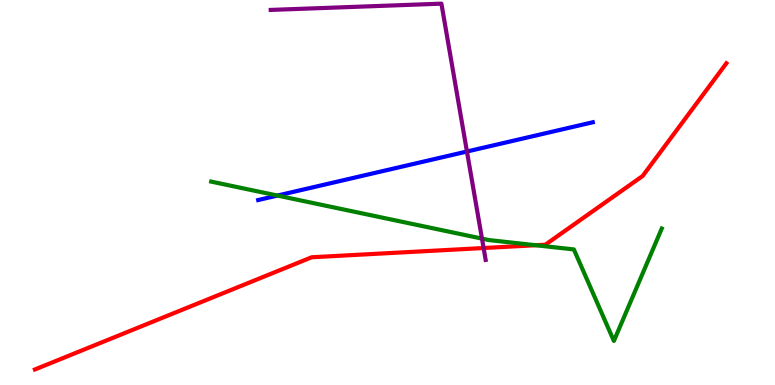[{'lines': ['blue', 'red'], 'intersections': []}, {'lines': ['green', 'red'], 'intersections': [{'x': 6.91, 'y': 3.63}]}, {'lines': ['purple', 'red'], 'intersections': [{'x': 6.24, 'y': 3.56}]}, {'lines': ['blue', 'green'], 'intersections': [{'x': 3.58, 'y': 4.92}]}, {'lines': ['blue', 'purple'], 'intersections': [{'x': 6.03, 'y': 6.06}]}, {'lines': ['green', 'purple'], 'intersections': [{'x': 6.22, 'y': 3.8}]}]